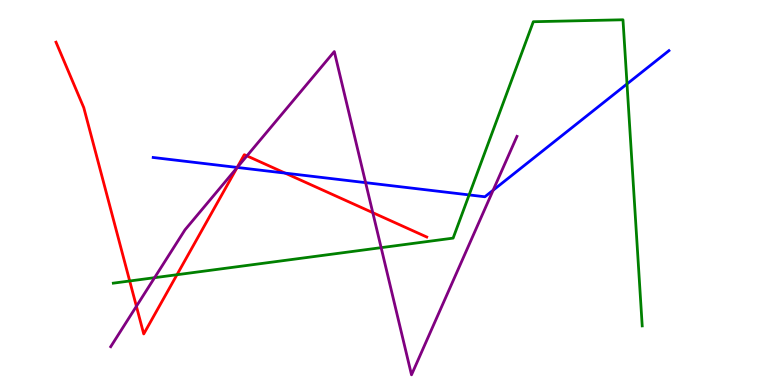[{'lines': ['blue', 'red'], 'intersections': [{'x': 3.06, 'y': 5.65}, {'x': 3.68, 'y': 5.5}]}, {'lines': ['green', 'red'], 'intersections': [{'x': 1.67, 'y': 2.7}, {'x': 2.28, 'y': 2.86}]}, {'lines': ['purple', 'red'], 'intersections': [{'x': 1.76, 'y': 2.04}, {'x': 3.06, 'y': 5.64}, {'x': 3.19, 'y': 5.95}, {'x': 4.81, 'y': 4.48}]}, {'lines': ['blue', 'green'], 'intersections': [{'x': 6.05, 'y': 4.94}, {'x': 8.09, 'y': 7.82}]}, {'lines': ['blue', 'purple'], 'intersections': [{'x': 3.06, 'y': 5.65}, {'x': 4.72, 'y': 5.26}, {'x': 6.36, 'y': 5.06}]}, {'lines': ['green', 'purple'], 'intersections': [{'x': 1.99, 'y': 2.79}, {'x': 4.92, 'y': 3.57}]}]